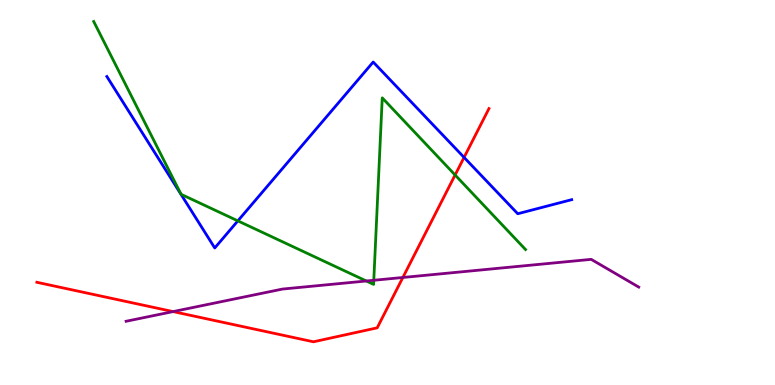[{'lines': ['blue', 'red'], 'intersections': [{'x': 5.99, 'y': 5.91}]}, {'lines': ['green', 'red'], 'intersections': [{'x': 5.87, 'y': 5.45}]}, {'lines': ['purple', 'red'], 'intersections': [{'x': 2.23, 'y': 1.91}, {'x': 5.2, 'y': 2.79}]}, {'lines': ['blue', 'green'], 'intersections': [{'x': 3.07, 'y': 4.26}]}, {'lines': ['blue', 'purple'], 'intersections': []}, {'lines': ['green', 'purple'], 'intersections': [{'x': 4.73, 'y': 2.7}, {'x': 4.82, 'y': 2.72}]}]